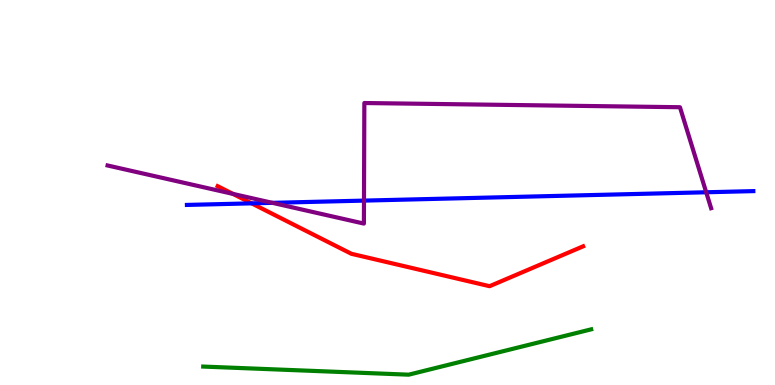[{'lines': ['blue', 'red'], 'intersections': [{'x': 3.25, 'y': 4.72}]}, {'lines': ['green', 'red'], 'intersections': []}, {'lines': ['purple', 'red'], 'intersections': [{'x': 3.01, 'y': 4.96}]}, {'lines': ['blue', 'green'], 'intersections': []}, {'lines': ['blue', 'purple'], 'intersections': [{'x': 3.52, 'y': 4.73}, {'x': 4.7, 'y': 4.79}, {'x': 9.11, 'y': 5.01}]}, {'lines': ['green', 'purple'], 'intersections': []}]